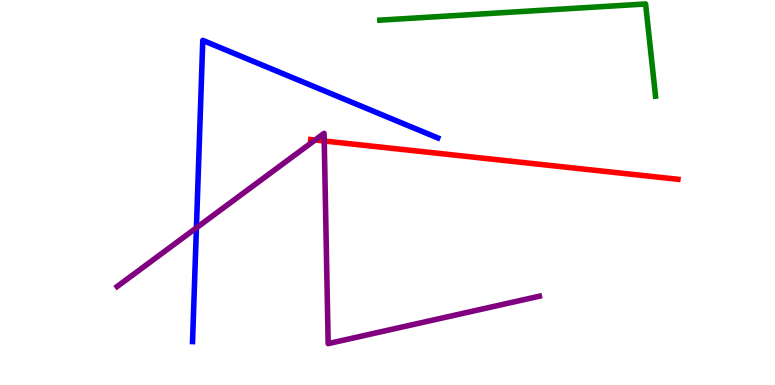[{'lines': ['blue', 'red'], 'intersections': []}, {'lines': ['green', 'red'], 'intersections': []}, {'lines': ['purple', 'red'], 'intersections': [{'x': 4.07, 'y': 6.36}, {'x': 4.18, 'y': 6.34}]}, {'lines': ['blue', 'green'], 'intersections': []}, {'lines': ['blue', 'purple'], 'intersections': [{'x': 2.53, 'y': 4.08}]}, {'lines': ['green', 'purple'], 'intersections': []}]